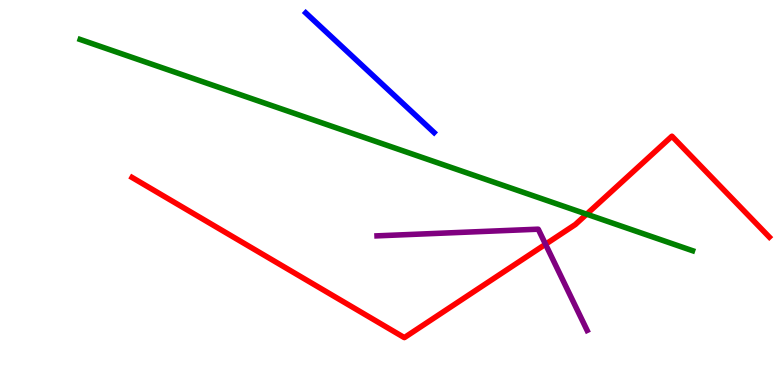[{'lines': ['blue', 'red'], 'intersections': []}, {'lines': ['green', 'red'], 'intersections': [{'x': 7.57, 'y': 4.44}]}, {'lines': ['purple', 'red'], 'intersections': [{'x': 7.04, 'y': 3.66}]}, {'lines': ['blue', 'green'], 'intersections': []}, {'lines': ['blue', 'purple'], 'intersections': []}, {'lines': ['green', 'purple'], 'intersections': []}]